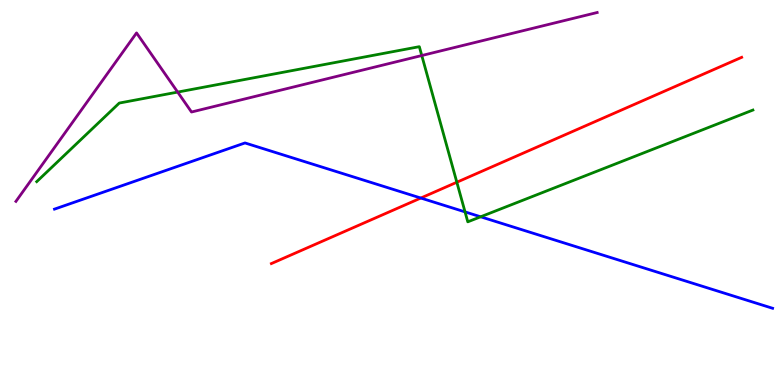[{'lines': ['blue', 'red'], 'intersections': [{'x': 5.43, 'y': 4.86}]}, {'lines': ['green', 'red'], 'intersections': [{'x': 5.89, 'y': 5.27}]}, {'lines': ['purple', 'red'], 'intersections': []}, {'lines': ['blue', 'green'], 'intersections': [{'x': 6.0, 'y': 4.5}, {'x': 6.2, 'y': 4.37}]}, {'lines': ['blue', 'purple'], 'intersections': []}, {'lines': ['green', 'purple'], 'intersections': [{'x': 2.29, 'y': 7.61}, {'x': 5.44, 'y': 8.56}]}]